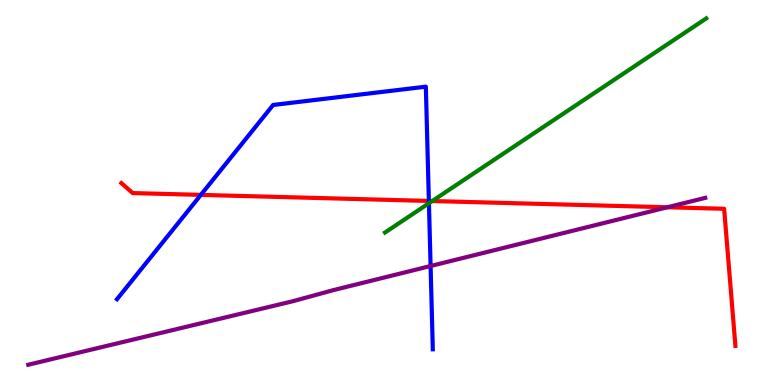[{'lines': ['blue', 'red'], 'intersections': [{'x': 2.59, 'y': 4.94}, {'x': 5.53, 'y': 4.78}]}, {'lines': ['green', 'red'], 'intersections': [{'x': 5.58, 'y': 4.78}]}, {'lines': ['purple', 'red'], 'intersections': [{'x': 8.61, 'y': 4.62}]}, {'lines': ['blue', 'green'], 'intersections': [{'x': 5.53, 'y': 4.72}]}, {'lines': ['blue', 'purple'], 'intersections': [{'x': 5.56, 'y': 3.09}]}, {'lines': ['green', 'purple'], 'intersections': []}]